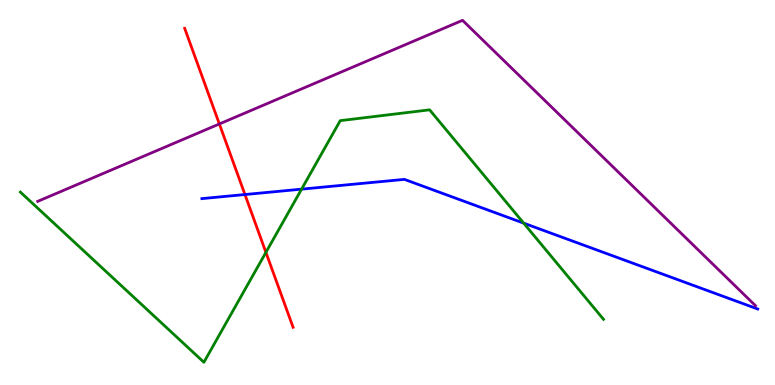[{'lines': ['blue', 'red'], 'intersections': [{'x': 3.16, 'y': 4.95}]}, {'lines': ['green', 'red'], 'intersections': [{'x': 3.43, 'y': 3.44}]}, {'lines': ['purple', 'red'], 'intersections': [{'x': 2.83, 'y': 6.78}]}, {'lines': ['blue', 'green'], 'intersections': [{'x': 3.89, 'y': 5.09}, {'x': 6.76, 'y': 4.2}]}, {'lines': ['blue', 'purple'], 'intersections': []}, {'lines': ['green', 'purple'], 'intersections': []}]